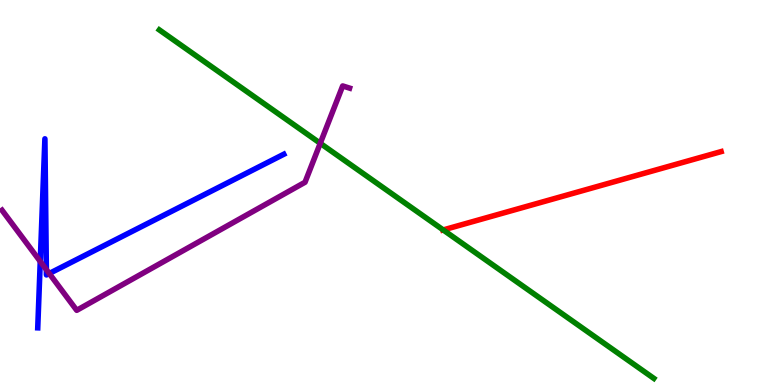[{'lines': ['blue', 'red'], 'intersections': []}, {'lines': ['green', 'red'], 'intersections': [{'x': 5.72, 'y': 4.03}]}, {'lines': ['purple', 'red'], 'intersections': []}, {'lines': ['blue', 'green'], 'intersections': []}, {'lines': ['blue', 'purple'], 'intersections': [{'x': 0.519, 'y': 3.21}, {'x': 0.598, 'y': 3.0}, {'x': 0.636, 'y': 2.9}]}, {'lines': ['green', 'purple'], 'intersections': [{'x': 4.13, 'y': 6.28}]}]